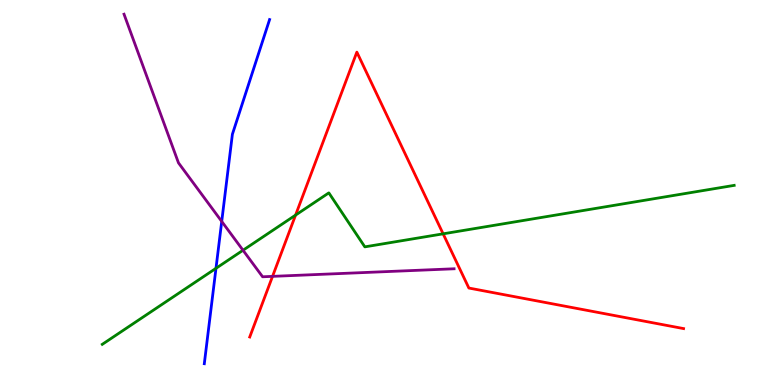[{'lines': ['blue', 'red'], 'intersections': []}, {'lines': ['green', 'red'], 'intersections': [{'x': 3.81, 'y': 4.41}, {'x': 5.72, 'y': 3.93}]}, {'lines': ['purple', 'red'], 'intersections': [{'x': 3.52, 'y': 2.82}]}, {'lines': ['blue', 'green'], 'intersections': [{'x': 2.79, 'y': 3.03}]}, {'lines': ['blue', 'purple'], 'intersections': [{'x': 2.86, 'y': 4.25}]}, {'lines': ['green', 'purple'], 'intersections': [{'x': 3.14, 'y': 3.5}]}]